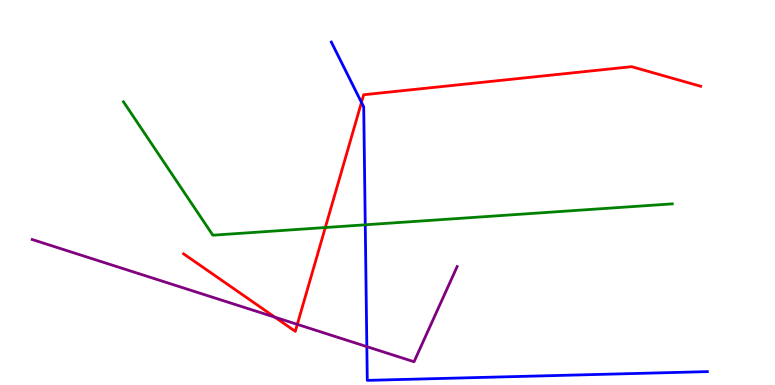[{'lines': ['blue', 'red'], 'intersections': [{'x': 4.66, 'y': 7.34}]}, {'lines': ['green', 'red'], 'intersections': [{'x': 4.2, 'y': 4.09}]}, {'lines': ['purple', 'red'], 'intersections': [{'x': 3.55, 'y': 1.76}, {'x': 3.84, 'y': 1.57}]}, {'lines': ['blue', 'green'], 'intersections': [{'x': 4.71, 'y': 4.16}]}, {'lines': ['blue', 'purple'], 'intersections': [{'x': 4.73, 'y': 0.997}]}, {'lines': ['green', 'purple'], 'intersections': []}]